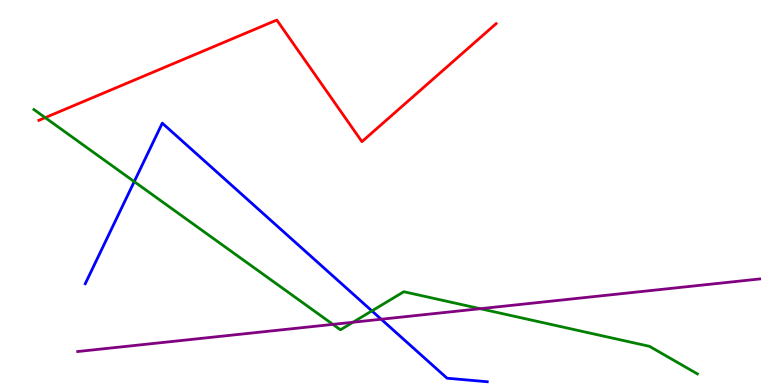[{'lines': ['blue', 'red'], 'intersections': []}, {'lines': ['green', 'red'], 'intersections': [{'x': 0.583, 'y': 6.94}]}, {'lines': ['purple', 'red'], 'intersections': []}, {'lines': ['blue', 'green'], 'intersections': [{'x': 1.73, 'y': 5.28}, {'x': 4.8, 'y': 1.92}]}, {'lines': ['blue', 'purple'], 'intersections': [{'x': 4.92, 'y': 1.71}]}, {'lines': ['green', 'purple'], 'intersections': [{'x': 4.3, 'y': 1.57}, {'x': 4.55, 'y': 1.63}, {'x': 6.2, 'y': 1.98}]}]